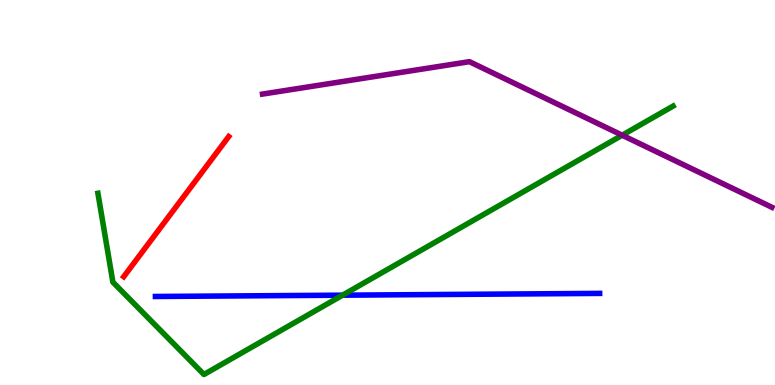[{'lines': ['blue', 'red'], 'intersections': []}, {'lines': ['green', 'red'], 'intersections': []}, {'lines': ['purple', 'red'], 'intersections': []}, {'lines': ['blue', 'green'], 'intersections': [{'x': 4.42, 'y': 2.33}]}, {'lines': ['blue', 'purple'], 'intersections': []}, {'lines': ['green', 'purple'], 'intersections': [{'x': 8.03, 'y': 6.49}]}]